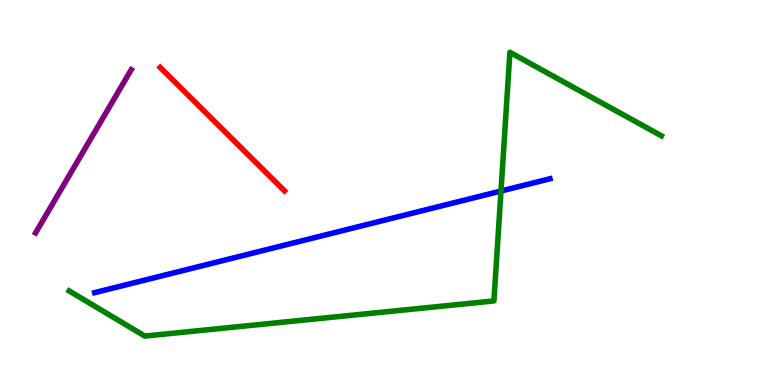[{'lines': ['blue', 'red'], 'intersections': []}, {'lines': ['green', 'red'], 'intersections': []}, {'lines': ['purple', 'red'], 'intersections': []}, {'lines': ['blue', 'green'], 'intersections': [{'x': 6.46, 'y': 5.04}]}, {'lines': ['blue', 'purple'], 'intersections': []}, {'lines': ['green', 'purple'], 'intersections': []}]